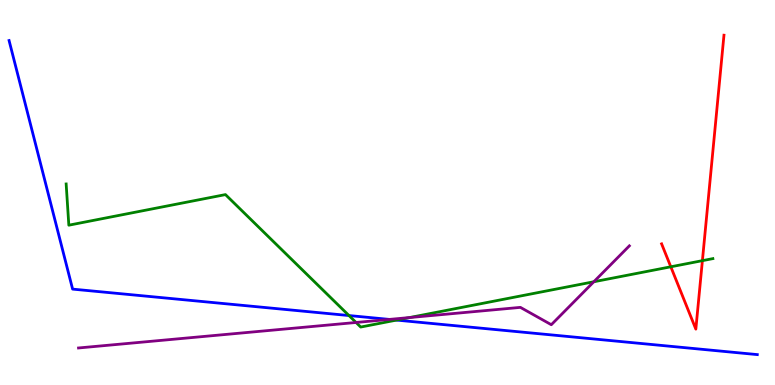[{'lines': ['blue', 'red'], 'intersections': []}, {'lines': ['green', 'red'], 'intersections': [{'x': 8.66, 'y': 3.07}, {'x': 9.06, 'y': 3.23}]}, {'lines': ['purple', 'red'], 'intersections': []}, {'lines': ['blue', 'green'], 'intersections': [{'x': 4.5, 'y': 1.8}, {'x': 5.12, 'y': 1.69}]}, {'lines': ['blue', 'purple'], 'intersections': [{'x': 5.02, 'y': 1.7}]}, {'lines': ['green', 'purple'], 'intersections': [{'x': 4.59, 'y': 1.62}, {'x': 5.28, 'y': 1.75}, {'x': 7.66, 'y': 2.68}]}]